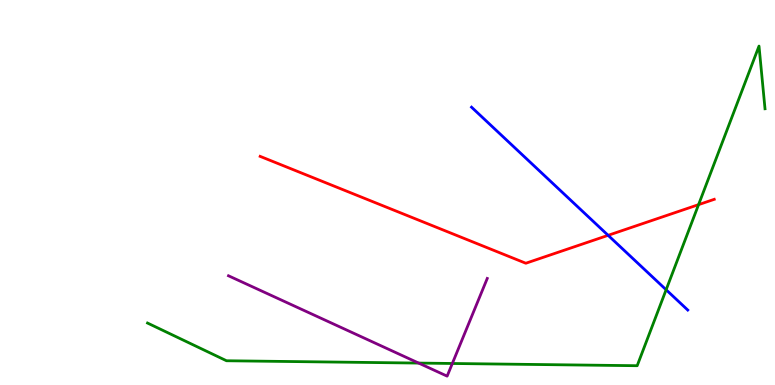[{'lines': ['blue', 'red'], 'intersections': [{'x': 7.85, 'y': 3.89}]}, {'lines': ['green', 'red'], 'intersections': [{'x': 9.01, 'y': 4.68}]}, {'lines': ['purple', 'red'], 'intersections': []}, {'lines': ['blue', 'green'], 'intersections': [{'x': 8.6, 'y': 2.47}]}, {'lines': ['blue', 'purple'], 'intersections': []}, {'lines': ['green', 'purple'], 'intersections': [{'x': 5.4, 'y': 0.569}, {'x': 5.84, 'y': 0.559}]}]